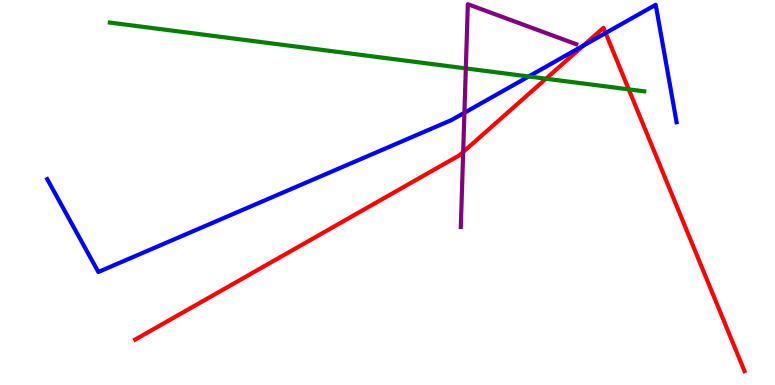[{'lines': ['blue', 'red'], 'intersections': [{'x': 7.53, 'y': 8.82}, {'x': 7.81, 'y': 9.14}]}, {'lines': ['green', 'red'], 'intersections': [{'x': 7.04, 'y': 7.96}, {'x': 8.11, 'y': 7.68}]}, {'lines': ['purple', 'red'], 'intersections': [{'x': 5.98, 'y': 6.05}]}, {'lines': ['blue', 'green'], 'intersections': [{'x': 6.82, 'y': 8.01}]}, {'lines': ['blue', 'purple'], 'intersections': [{'x': 5.99, 'y': 7.07}]}, {'lines': ['green', 'purple'], 'intersections': [{'x': 6.01, 'y': 8.22}]}]